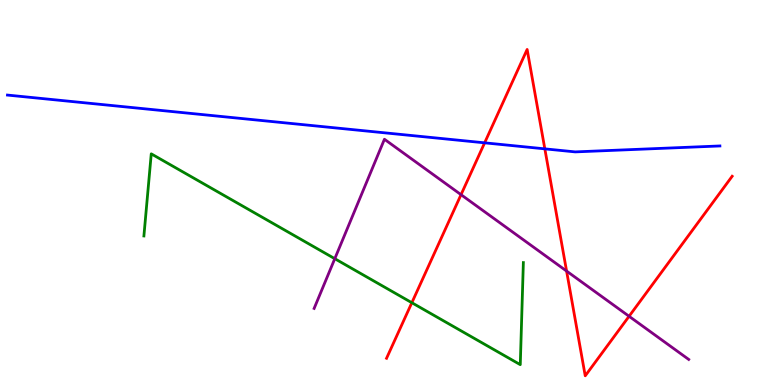[{'lines': ['blue', 'red'], 'intersections': [{'x': 6.25, 'y': 6.29}, {'x': 7.03, 'y': 6.13}]}, {'lines': ['green', 'red'], 'intersections': [{'x': 5.31, 'y': 2.14}]}, {'lines': ['purple', 'red'], 'intersections': [{'x': 5.95, 'y': 4.94}, {'x': 7.31, 'y': 2.96}, {'x': 8.12, 'y': 1.78}]}, {'lines': ['blue', 'green'], 'intersections': []}, {'lines': ['blue', 'purple'], 'intersections': []}, {'lines': ['green', 'purple'], 'intersections': [{'x': 4.32, 'y': 3.28}]}]